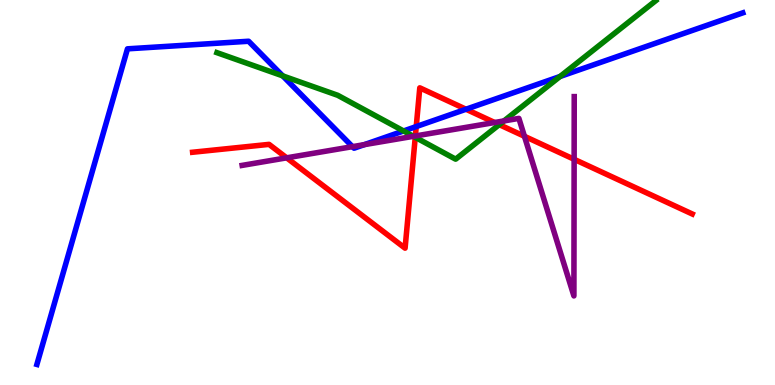[{'lines': ['blue', 'red'], 'intersections': [{'x': 5.37, 'y': 6.71}, {'x': 6.01, 'y': 7.16}]}, {'lines': ['green', 'red'], 'intersections': [{'x': 5.36, 'y': 6.43}, {'x': 6.44, 'y': 6.76}]}, {'lines': ['purple', 'red'], 'intersections': [{'x': 3.7, 'y': 5.9}, {'x': 5.36, 'y': 6.47}, {'x': 6.38, 'y': 6.82}, {'x': 6.77, 'y': 6.46}, {'x': 7.41, 'y': 5.86}]}, {'lines': ['blue', 'green'], 'intersections': [{'x': 3.65, 'y': 8.03}, {'x': 5.21, 'y': 6.6}, {'x': 7.23, 'y': 8.01}]}, {'lines': ['blue', 'purple'], 'intersections': [{'x': 4.55, 'y': 6.19}, {'x': 4.7, 'y': 6.24}]}, {'lines': ['green', 'purple'], 'intersections': [{'x': 5.33, 'y': 6.46}, {'x': 6.5, 'y': 6.86}]}]